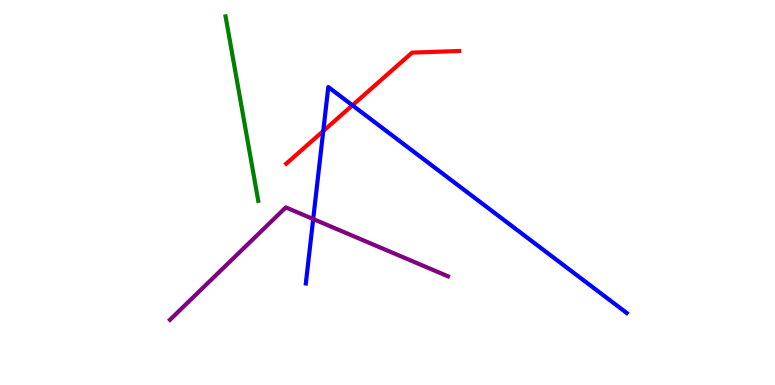[{'lines': ['blue', 'red'], 'intersections': [{'x': 4.17, 'y': 6.6}, {'x': 4.55, 'y': 7.26}]}, {'lines': ['green', 'red'], 'intersections': []}, {'lines': ['purple', 'red'], 'intersections': []}, {'lines': ['blue', 'green'], 'intersections': []}, {'lines': ['blue', 'purple'], 'intersections': [{'x': 4.04, 'y': 4.31}]}, {'lines': ['green', 'purple'], 'intersections': []}]